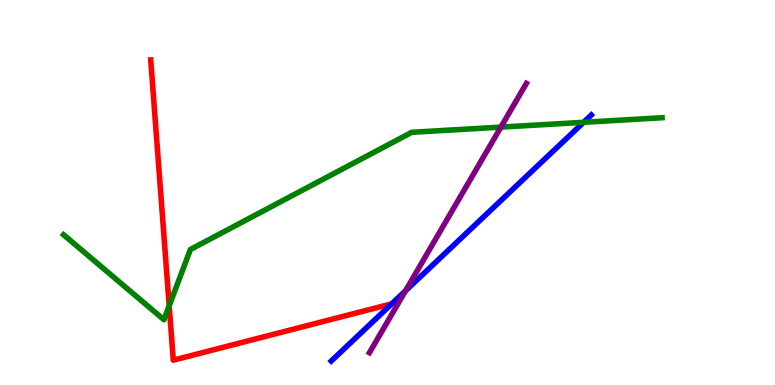[{'lines': ['blue', 'red'], 'intersections': []}, {'lines': ['green', 'red'], 'intersections': [{'x': 2.18, 'y': 2.06}]}, {'lines': ['purple', 'red'], 'intersections': []}, {'lines': ['blue', 'green'], 'intersections': [{'x': 7.53, 'y': 6.82}]}, {'lines': ['blue', 'purple'], 'intersections': [{'x': 5.23, 'y': 2.45}]}, {'lines': ['green', 'purple'], 'intersections': [{'x': 6.46, 'y': 6.7}]}]